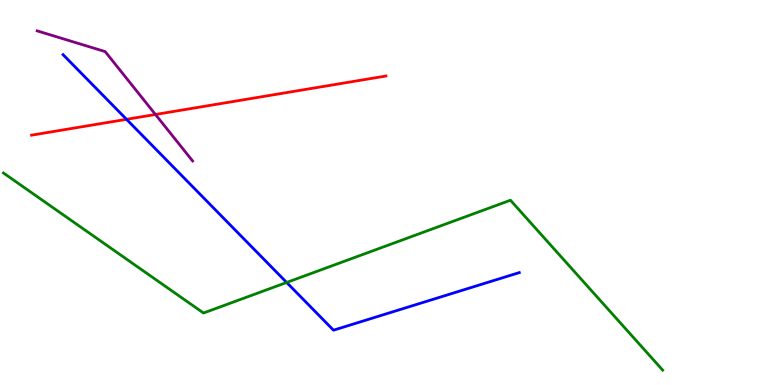[{'lines': ['blue', 'red'], 'intersections': [{'x': 1.63, 'y': 6.9}]}, {'lines': ['green', 'red'], 'intersections': []}, {'lines': ['purple', 'red'], 'intersections': [{'x': 2.01, 'y': 7.03}]}, {'lines': ['blue', 'green'], 'intersections': [{'x': 3.7, 'y': 2.66}]}, {'lines': ['blue', 'purple'], 'intersections': []}, {'lines': ['green', 'purple'], 'intersections': []}]